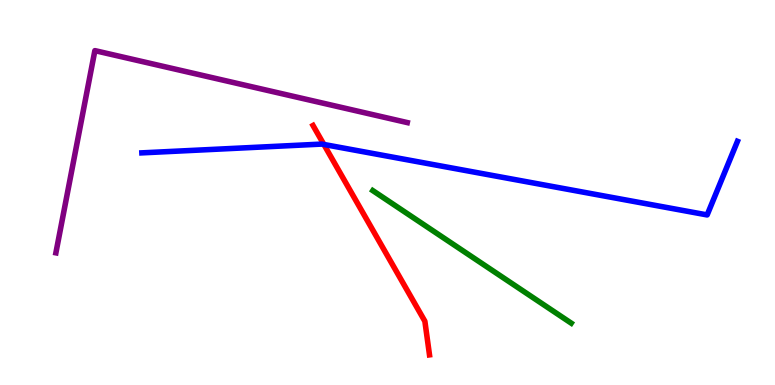[{'lines': ['blue', 'red'], 'intersections': [{'x': 4.18, 'y': 6.25}]}, {'lines': ['green', 'red'], 'intersections': []}, {'lines': ['purple', 'red'], 'intersections': []}, {'lines': ['blue', 'green'], 'intersections': []}, {'lines': ['blue', 'purple'], 'intersections': []}, {'lines': ['green', 'purple'], 'intersections': []}]